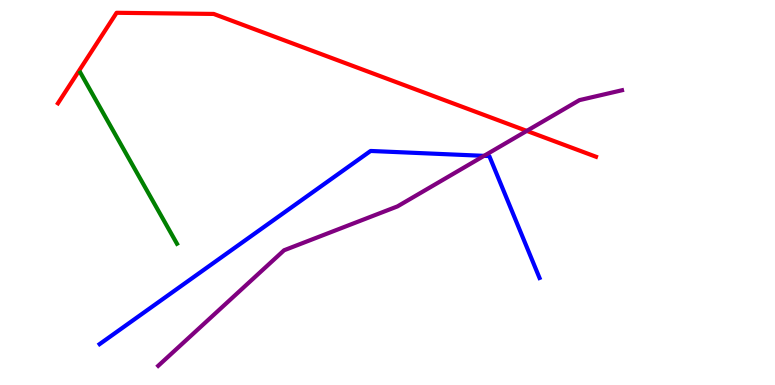[{'lines': ['blue', 'red'], 'intersections': []}, {'lines': ['green', 'red'], 'intersections': []}, {'lines': ['purple', 'red'], 'intersections': [{'x': 6.8, 'y': 6.6}]}, {'lines': ['blue', 'green'], 'intersections': []}, {'lines': ['blue', 'purple'], 'intersections': [{'x': 6.25, 'y': 5.95}]}, {'lines': ['green', 'purple'], 'intersections': []}]